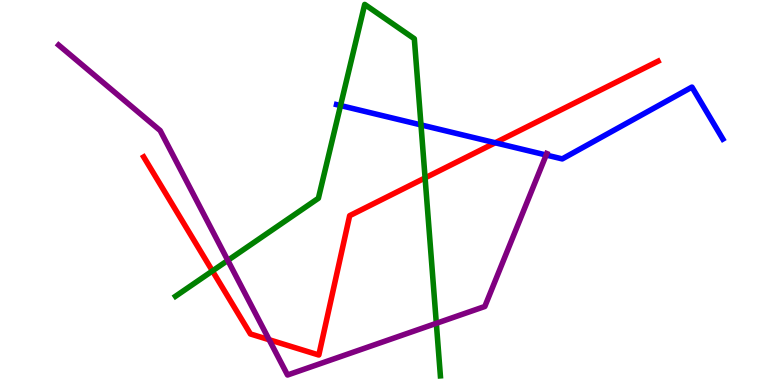[{'lines': ['blue', 'red'], 'intersections': [{'x': 6.39, 'y': 6.29}]}, {'lines': ['green', 'red'], 'intersections': [{'x': 2.74, 'y': 2.96}, {'x': 5.48, 'y': 5.38}]}, {'lines': ['purple', 'red'], 'intersections': [{'x': 3.47, 'y': 1.18}]}, {'lines': ['blue', 'green'], 'intersections': [{'x': 4.39, 'y': 7.26}, {'x': 5.43, 'y': 6.76}]}, {'lines': ['blue', 'purple'], 'intersections': [{'x': 7.05, 'y': 5.97}]}, {'lines': ['green', 'purple'], 'intersections': [{'x': 2.94, 'y': 3.24}, {'x': 5.63, 'y': 1.6}]}]